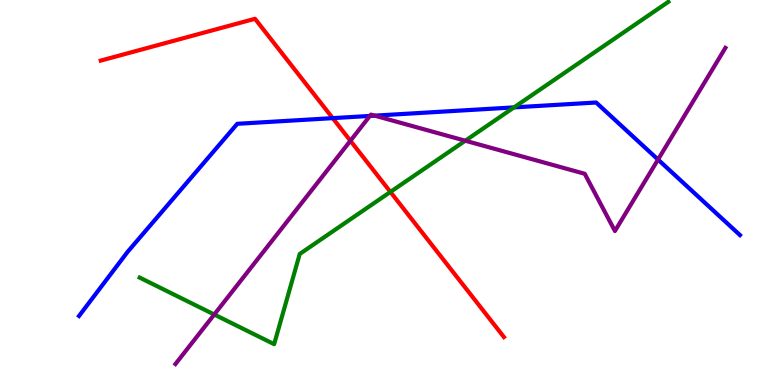[{'lines': ['blue', 'red'], 'intersections': [{'x': 4.29, 'y': 6.93}]}, {'lines': ['green', 'red'], 'intersections': [{'x': 5.04, 'y': 5.01}]}, {'lines': ['purple', 'red'], 'intersections': [{'x': 4.52, 'y': 6.34}]}, {'lines': ['blue', 'green'], 'intersections': [{'x': 6.63, 'y': 7.21}]}, {'lines': ['blue', 'purple'], 'intersections': [{'x': 4.77, 'y': 6.99}, {'x': 4.83, 'y': 7.0}, {'x': 8.49, 'y': 5.86}]}, {'lines': ['green', 'purple'], 'intersections': [{'x': 2.76, 'y': 1.83}, {'x': 6.0, 'y': 6.34}]}]